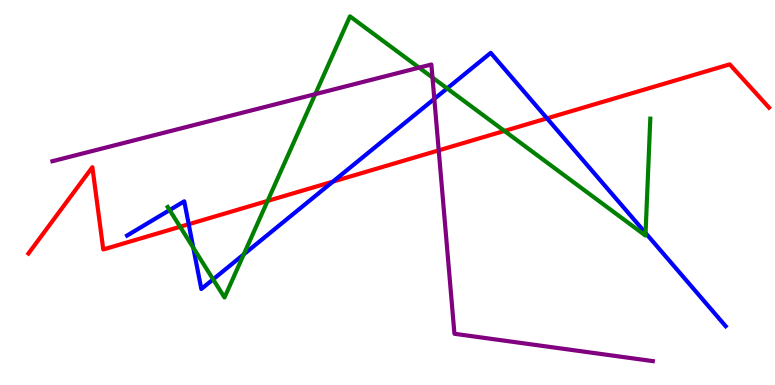[{'lines': ['blue', 'red'], 'intersections': [{'x': 2.44, 'y': 4.18}, {'x': 4.3, 'y': 5.28}, {'x': 7.06, 'y': 6.93}]}, {'lines': ['green', 'red'], 'intersections': [{'x': 2.32, 'y': 4.11}, {'x': 3.45, 'y': 4.78}, {'x': 6.51, 'y': 6.6}]}, {'lines': ['purple', 'red'], 'intersections': [{'x': 5.66, 'y': 6.09}]}, {'lines': ['blue', 'green'], 'intersections': [{'x': 2.19, 'y': 4.54}, {'x': 2.49, 'y': 3.56}, {'x': 2.75, 'y': 2.74}, {'x': 3.15, 'y': 3.39}, {'x': 5.77, 'y': 7.7}, {'x': 8.33, 'y': 3.95}]}, {'lines': ['blue', 'purple'], 'intersections': [{'x': 5.6, 'y': 7.43}]}, {'lines': ['green', 'purple'], 'intersections': [{'x': 4.07, 'y': 7.56}, {'x': 5.41, 'y': 8.24}, {'x': 5.58, 'y': 7.99}]}]